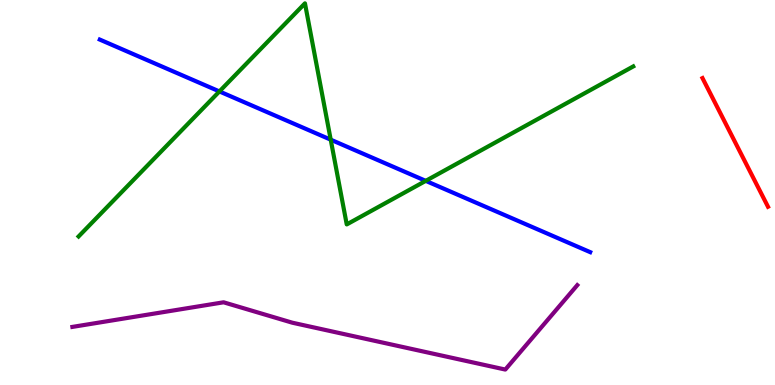[{'lines': ['blue', 'red'], 'intersections': []}, {'lines': ['green', 'red'], 'intersections': []}, {'lines': ['purple', 'red'], 'intersections': []}, {'lines': ['blue', 'green'], 'intersections': [{'x': 2.83, 'y': 7.63}, {'x': 4.27, 'y': 6.37}, {'x': 5.49, 'y': 5.3}]}, {'lines': ['blue', 'purple'], 'intersections': []}, {'lines': ['green', 'purple'], 'intersections': []}]